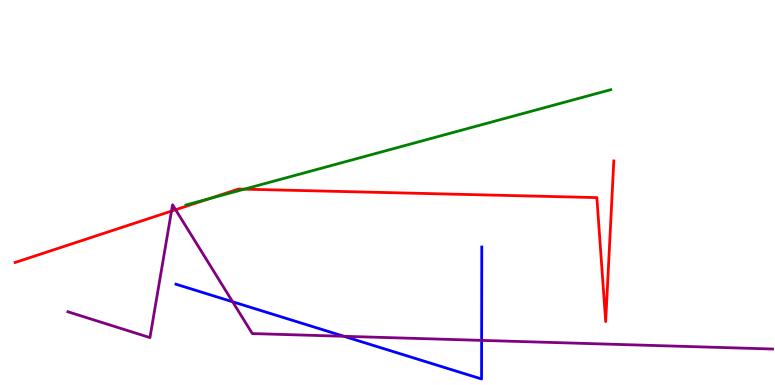[{'lines': ['blue', 'red'], 'intersections': []}, {'lines': ['green', 'red'], 'intersections': [{'x': 2.7, 'y': 4.84}, {'x': 3.15, 'y': 5.09}]}, {'lines': ['purple', 'red'], 'intersections': [{'x': 2.21, 'y': 4.52}, {'x': 2.27, 'y': 4.55}]}, {'lines': ['blue', 'green'], 'intersections': []}, {'lines': ['blue', 'purple'], 'intersections': [{'x': 3.0, 'y': 2.16}, {'x': 4.44, 'y': 1.27}, {'x': 6.21, 'y': 1.16}]}, {'lines': ['green', 'purple'], 'intersections': []}]